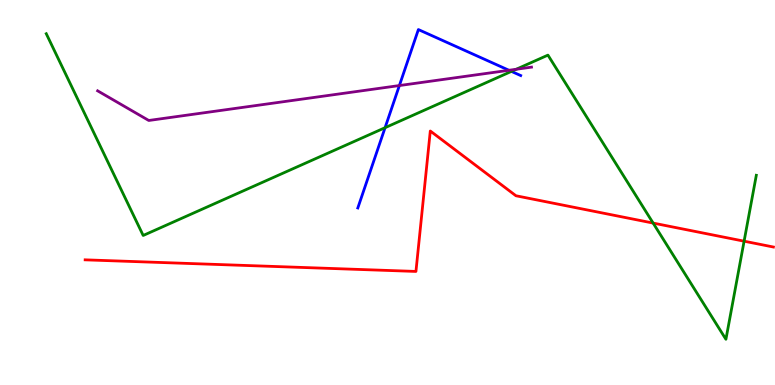[{'lines': ['blue', 'red'], 'intersections': []}, {'lines': ['green', 'red'], 'intersections': [{'x': 8.43, 'y': 4.21}, {'x': 9.6, 'y': 3.74}]}, {'lines': ['purple', 'red'], 'intersections': []}, {'lines': ['blue', 'green'], 'intersections': [{'x': 4.97, 'y': 6.68}, {'x': 6.6, 'y': 8.15}]}, {'lines': ['blue', 'purple'], 'intersections': [{'x': 5.15, 'y': 7.78}, {'x': 6.57, 'y': 8.17}]}, {'lines': ['green', 'purple'], 'intersections': [{'x': 6.66, 'y': 8.2}]}]